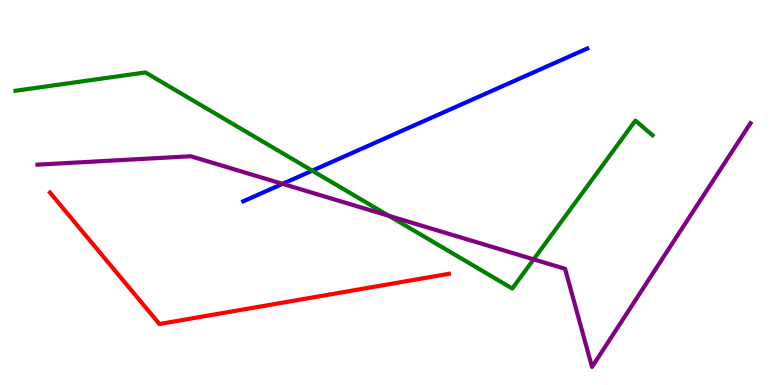[{'lines': ['blue', 'red'], 'intersections': []}, {'lines': ['green', 'red'], 'intersections': []}, {'lines': ['purple', 'red'], 'intersections': []}, {'lines': ['blue', 'green'], 'intersections': [{'x': 4.03, 'y': 5.57}]}, {'lines': ['blue', 'purple'], 'intersections': [{'x': 3.65, 'y': 5.22}]}, {'lines': ['green', 'purple'], 'intersections': [{'x': 5.02, 'y': 4.39}, {'x': 6.89, 'y': 3.26}]}]